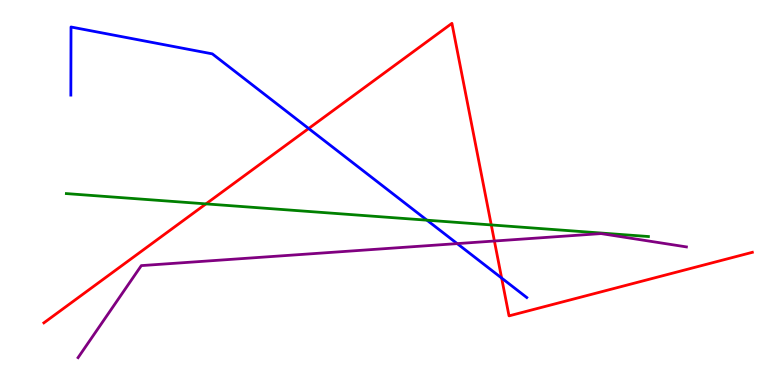[{'lines': ['blue', 'red'], 'intersections': [{'x': 3.98, 'y': 6.66}, {'x': 6.47, 'y': 2.78}]}, {'lines': ['green', 'red'], 'intersections': [{'x': 2.66, 'y': 4.7}, {'x': 6.34, 'y': 4.16}]}, {'lines': ['purple', 'red'], 'intersections': [{'x': 6.38, 'y': 3.74}]}, {'lines': ['blue', 'green'], 'intersections': [{'x': 5.51, 'y': 4.28}]}, {'lines': ['blue', 'purple'], 'intersections': [{'x': 5.9, 'y': 3.67}]}, {'lines': ['green', 'purple'], 'intersections': []}]